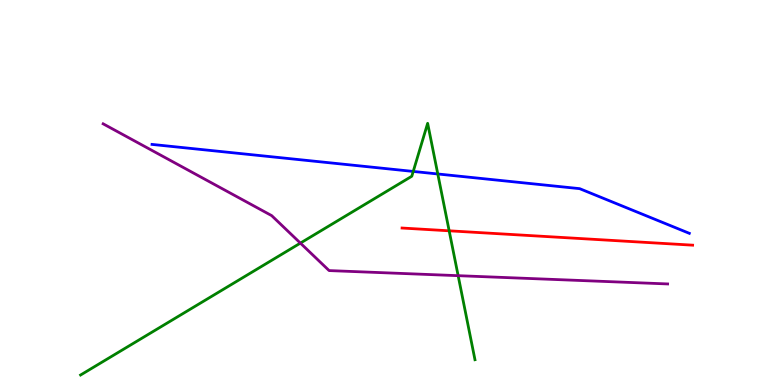[{'lines': ['blue', 'red'], 'intersections': []}, {'lines': ['green', 'red'], 'intersections': [{'x': 5.8, 'y': 4.01}]}, {'lines': ['purple', 'red'], 'intersections': []}, {'lines': ['blue', 'green'], 'intersections': [{'x': 5.33, 'y': 5.55}, {'x': 5.65, 'y': 5.48}]}, {'lines': ['blue', 'purple'], 'intersections': []}, {'lines': ['green', 'purple'], 'intersections': [{'x': 3.88, 'y': 3.69}, {'x': 5.91, 'y': 2.84}]}]